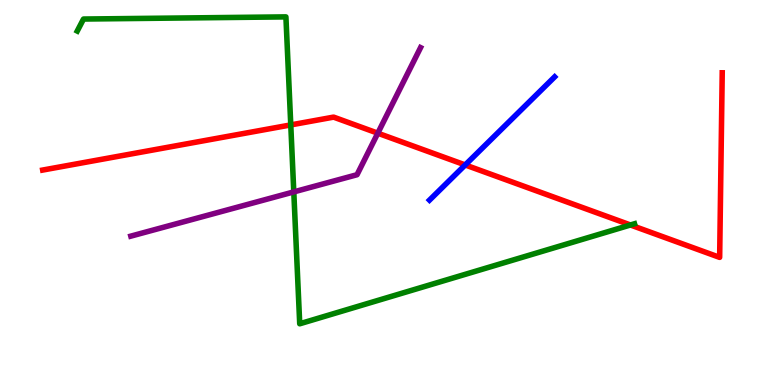[{'lines': ['blue', 'red'], 'intersections': [{'x': 6.0, 'y': 5.72}]}, {'lines': ['green', 'red'], 'intersections': [{'x': 3.75, 'y': 6.76}, {'x': 8.13, 'y': 4.16}]}, {'lines': ['purple', 'red'], 'intersections': [{'x': 4.87, 'y': 6.54}]}, {'lines': ['blue', 'green'], 'intersections': []}, {'lines': ['blue', 'purple'], 'intersections': []}, {'lines': ['green', 'purple'], 'intersections': [{'x': 3.79, 'y': 5.02}]}]